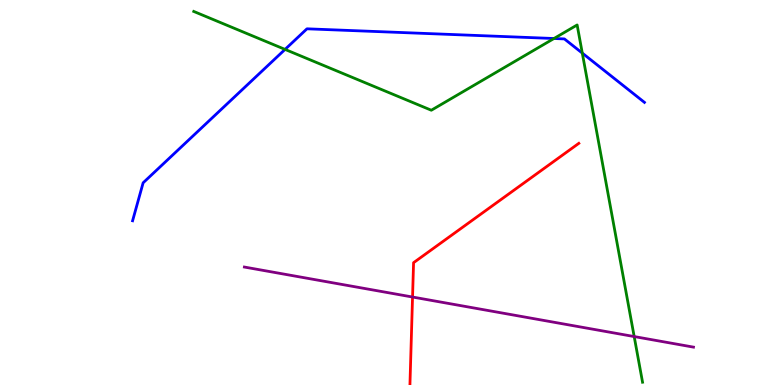[{'lines': ['blue', 'red'], 'intersections': []}, {'lines': ['green', 'red'], 'intersections': []}, {'lines': ['purple', 'red'], 'intersections': [{'x': 5.32, 'y': 2.28}]}, {'lines': ['blue', 'green'], 'intersections': [{'x': 3.68, 'y': 8.72}, {'x': 7.15, 'y': 9.0}, {'x': 7.51, 'y': 8.62}]}, {'lines': ['blue', 'purple'], 'intersections': []}, {'lines': ['green', 'purple'], 'intersections': [{'x': 8.18, 'y': 1.26}]}]